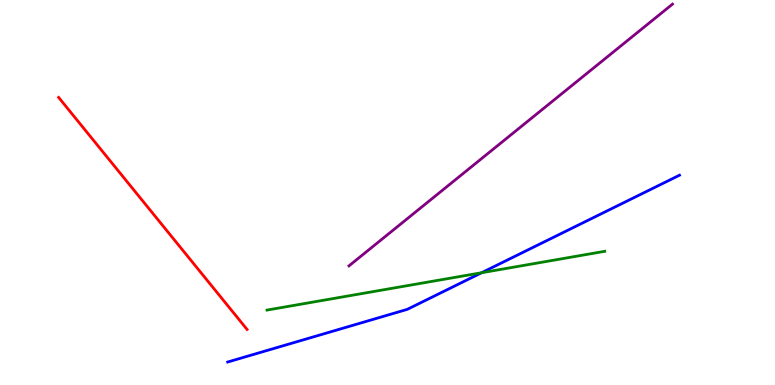[{'lines': ['blue', 'red'], 'intersections': []}, {'lines': ['green', 'red'], 'intersections': []}, {'lines': ['purple', 'red'], 'intersections': []}, {'lines': ['blue', 'green'], 'intersections': [{'x': 6.21, 'y': 2.92}]}, {'lines': ['blue', 'purple'], 'intersections': []}, {'lines': ['green', 'purple'], 'intersections': []}]